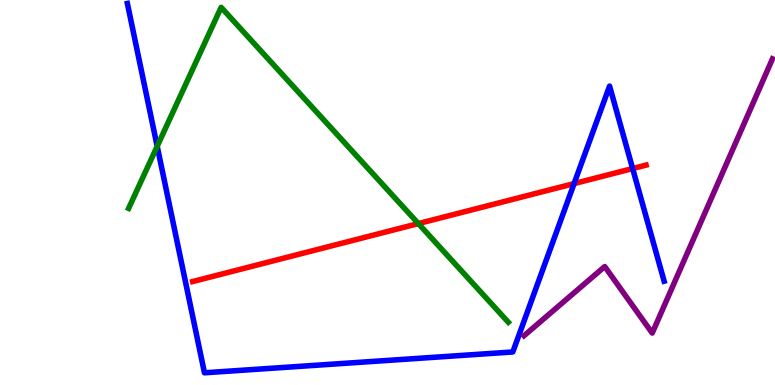[{'lines': ['blue', 'red'], 'intersections': [{'x': 7.41, 'y': 5.23}, {'x': 8.16, 'y': 5.62}]}, {'lines': ['green', 'red'], 'intersections': [{'x': 5.4, 'y': 4.19}]}, {'lines': ['purple', 'red'], 'intersections': []}, {'lines': ['blue', 'green'], 'intersections': [{'x': 2.03, 'y': 6.2}]}, {'lines': ['blue', 'purple'], 'intersections': []}, {'lines': ['green', 'purple'], 'intersections': []}]